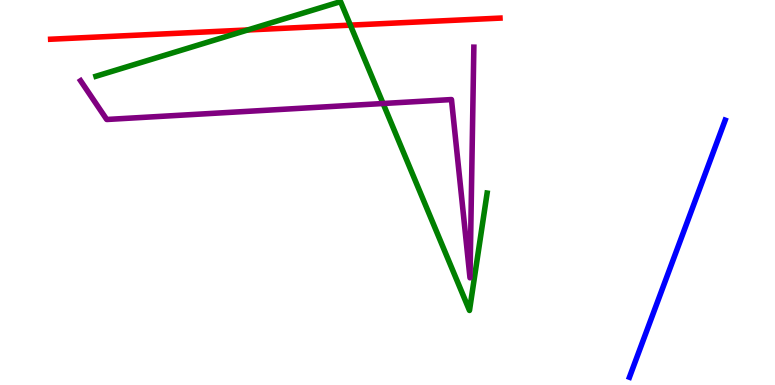[{'lines': ['blue', 'red'], 'intersections': []}, {'lines': ['green', 'red'], 'intersections': [{'x': 3.2, 'y': 9.22}, {'x': 4.52, 'y': 9.35}]}, {'lines': ['purple', 'red'], 'intersections': []}, {'lines': ['blue', 'green'], 'intersections': []}, {'lines': ['blue', 'purple'], 'intersections': []}, {'lines': ['green', 'purple'], 'intersections': [{'x': 4.94, 'y': 7.31}]}]